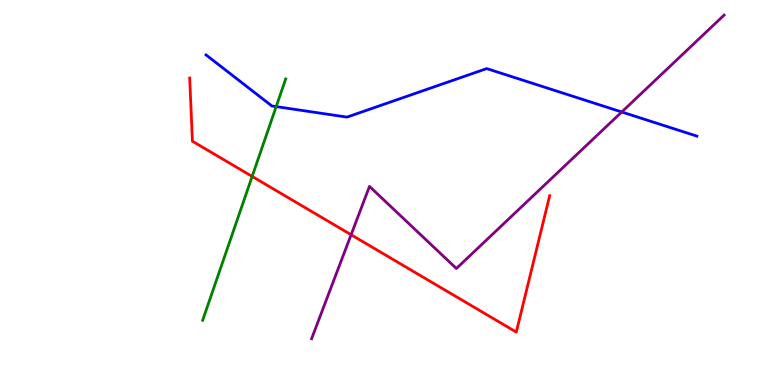[{'lines': ['blue', 'red'], 'intersections': []}, {'lines': ['green', 'red'], 'intersections': [{'x': 3.25, 'y': 5.42}]}, {'lines': ['purple', 'red'], 'intersections': [{'x': 4.53, 'y': 3.9}]}, {'lines': ['blue', 'green'], 'intersections': [{'x': 3.56, 'y': 7.23}]}, {'lines': ['blue', 'purple'], 'intersections': [{'x': 8.02, 'y': 7.09}]}, {'lines': ['green', 'purple'], 'intersections': []}]